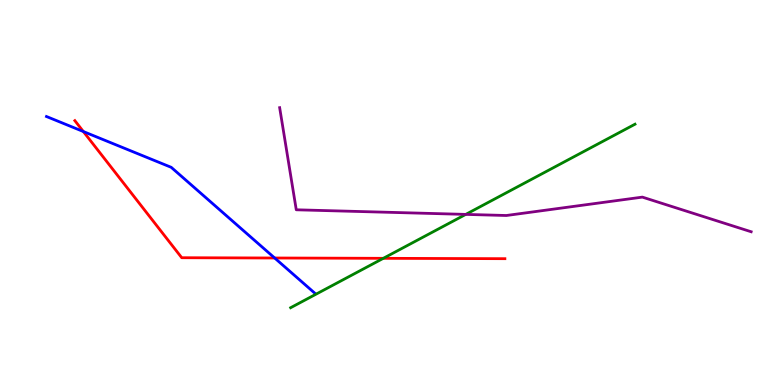[{'lines': ['blue', 'red'], 'intersections': [{'x': 1.08, 'y': 6.58}, {'x': 3.54, 'y': 3.3}]}, {'lines': ['green', 'red'], 'intersections': [{'x': 4.95, 'y': 3.29}]}, {'lines': ['purple', 'red'], 'intersections': []}, {'lines': ['blue', 'green'], 'intersections': []}, {'lines': ['blue', 'purple'], 'intersections': []}, {'lines': ['green', 'purple'], 'intersections': [{'x': 6.01, 'y': 4.43}]}]